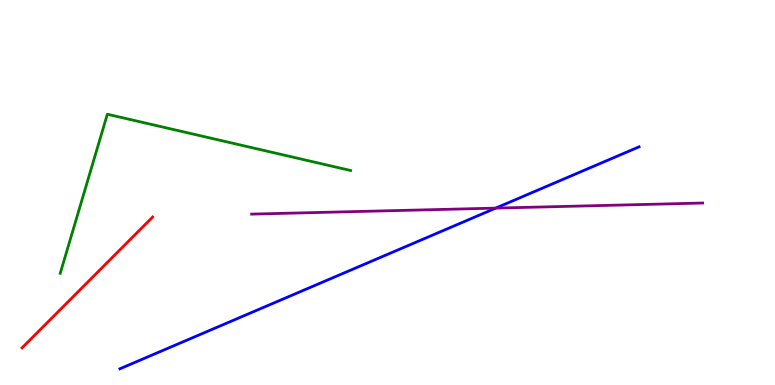[{'lines': ['blue', 'red'], 'intersections': []}, {'lines': ['green', 'red'], 'intersections': []}, {'lines': ['purple', 'red'], 'intersections': []}, {'lines': ['blue', 'green'], 'intersections': []}, {'lines': ['blue', 'purple'], 'intersections': [{'x': 6.4, 'y': 4.59}]}, {'lines': ['green', 'purple'], 'intersections': []}]